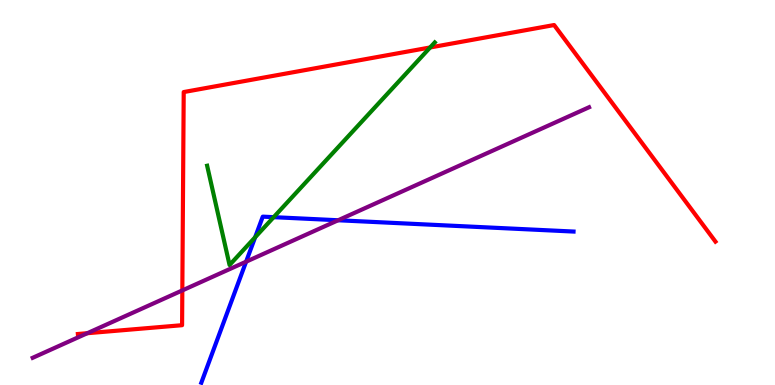[{'lines': ['blue', 'red'], 'intersections': []}, {'lines': ['green', 'red'], 'intersections': [{'x': 5.55, 'y': 8.77}]}, {'lines': ['purple', 'red'], 'intersections': [{'x': 1.13, 'y': 1.35}, {'x': 2.35, 'y': 2.46}]}, {'lines': ['blue', 'green'], 'intersections': [{'x': 3.29, 'y': 3.84}, {'x': 3.53, 'y': 4.36}]}, {'lines': ['blue', 'purple'], 'intersections': [{'x': 3.18, 'y': 3.2}, {'x': 4.36, 'y': 4.28}]}, {'lines': ['green', 'purple'], 'intersections': []}]